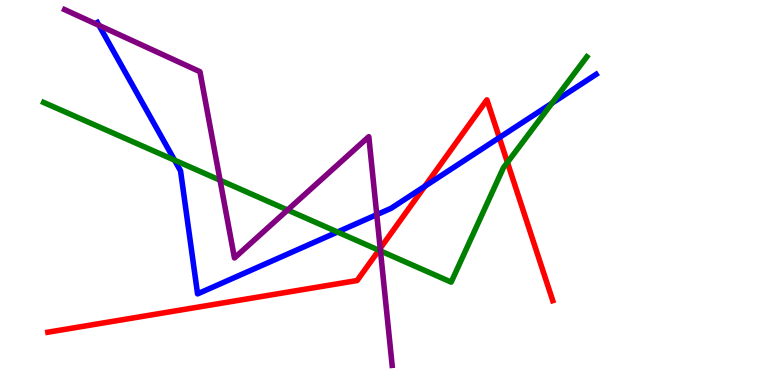[{'lines': ['blue', 'red'], 'intersections': [{'x': 5.48, 'y': 5.16}, {'x': 6.44, 'y': 6.43}]}, {'lines': ['green', 'red'], 'intersections': [{'x': 4.89, 'y': 3.5}, {'x': 6.55, 'y': 5.78}]}, {'lines': ['purple', 'red'], 'intersections': [{'x': 4.91, 'y': 3.55}]}, {'lines': ['blue', 'green'], 'intersections': [{'x': 2.25, 'y': 5.84}, {'x': 4.35, 'y': 3.97}, {'x': 7.12, 'y': 7.32}]}, {'lines': ['blue', 'purple'], 'intersections': [{'x': 1.28, 'y': 9.34}, {'x': 4.86, 'y': 4.42}]}, {'lines': ['green', 'purple'], 'intersections': [{'x': 2.84, 'y': 5.32}, {'x': 3.71, 'y': 4.55}, {'x': 4.91, 'y': 3.48}]}]